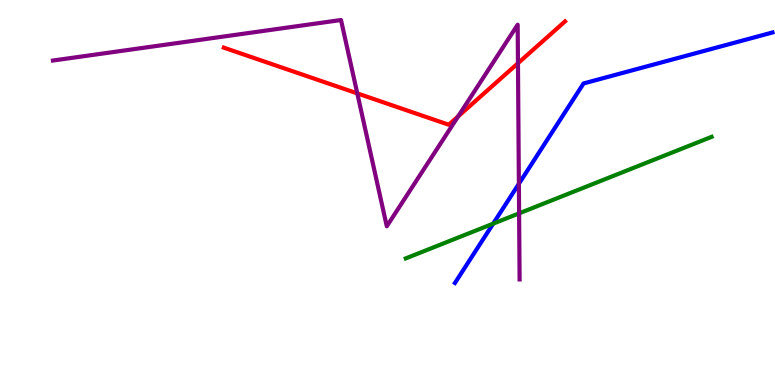[{'lines': ['blue', 'red'], 'intersections': []}, {'lines': ['green', 'red'], 'intersections': []}, {'lines': ['purple', 'red'], 'intersections': [{'x': 4.61, 'y': 7.57}, {'x': 5.91, 'y': 6.98}, {'x': 6.68, 'y': 8.36}]}, {'lines': ['blue', 'green'], 'intersections': [{'x': 6.36, 'y': 4.19}]}, {'lines': ['blue', 'purple'], 'intersections': [{'x': 6.7, 'y': 5.23}]}, {'lines': ['green', 'purple'], 'intersections': [{'x': 6.7, 'y': 4.46}]}]